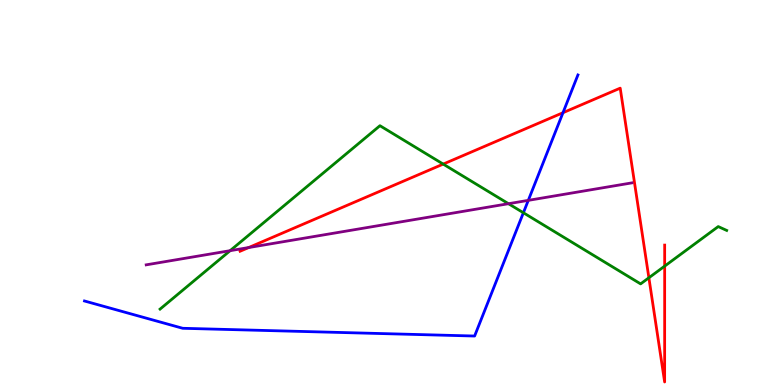[{'lines': ['blue', 'red'], 'intersections': [{'x': 7.26, 'y': 7.07}]}, {'lines': ['green', 'red'], 'intersections': [{'x': 5.72, 'y': 5.74}, {'x': 8.37, 'y': 2.79}, {'x': 8.58, 'y': 3.09}]}, {'lines': ['purple', 'red'], 'intersections': [{'x': 3.21, 'y': 3.57}]}, {'lines': ['blue', 'green'], 'intersections': [{'x': 6.75, 'y': 4.47}]}, {'lines': ['blue', 'purple'], 'intersections': [{'x': 6.82, 'y': 4.8}]}, {'lines': ['green', 'purple'], 'intersections': [{'x': 2.97, 'y': 3.49}, {'x': 6.56, 'y': 4.71}]}]